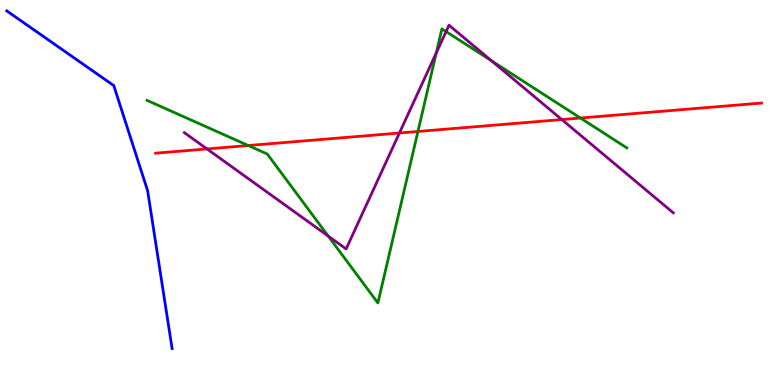[{'lines': ['blue', 'red'], 'intersections': []}, {'lines': ['green', 'red'], 'intersections': [{'x': 3.2, 'y': 6.22}, {'x': 5.39, 'y': 6.58}, {'x': 7.49, 'y': 6.93}]}, {'lines': ['purple', 'red'], 'intersections': [{'x': 2.67, 'y': 6.13}, {'x': 5.15, 'y': 6.55}, {'x': 7.25, 'y': 6.89}]}, {'lines': ['blue', 'green'], 'intersections': []}, {'lines': ['blue', 'purple'], 'intersections': []}, {'lines': ['green', 'purple'], 'intersections': [{'x': 4.23, 'y': 3.87}, {'x': 5.63, 'y': 8.63}, {'x': 5.76, 'y': 9.18}, {'x': 6.34, 'y': 8.42}]}]